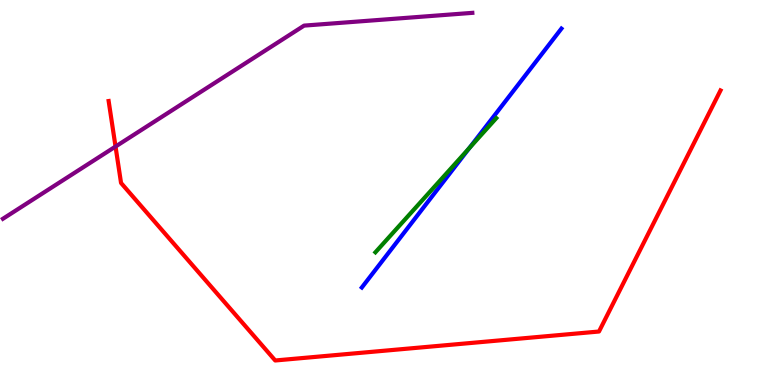[{'lines': ['blue', 'red'], 'intersections': []}, {'lines': ['green', 'red'], 'intersections': []}, {'lines': ['purple', 'red'], 'intersections': [{'x': 1.49, 'y': 6.19}]}, {'lines': ['blue', 'green'], 'intersections': [{'x': 6.06, 'y': 6.15}]}, {'lines': ['blue', 'purple'], 'intersections': []}, {'lines': ['green', 'purple'], 'intersections': []}]